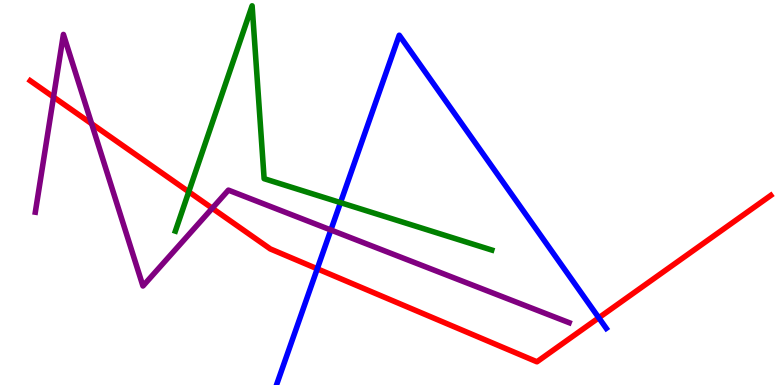[{'lines': ['blue', 'red'], 'intersections': [{'x': 4.09, 'y': 3.02}, {'x': 7.73, 'y': 1.75}]}, {'lines': ['green', 'red'], 'intersections': [{'x': 2.44, 'y': 5.02}]}, {'lines': ['purple', 'red'], 'intersections': [{'x': 0.691, 'y': 7.48}, {'x': 1.18, 'y': 6.79}, {'x': 2.74, 'y': 4.59}]}, {'lines': ['blue', 'green'], 'intersections': [{'x': 4.39, 'y': 4.74}]}, {'lines': ['blue', 'purple'], 'intersections': [{'x': 4.27, 'y': 4.03}]}, {'lines': ['green', 'purple'], 'intersections': []}]